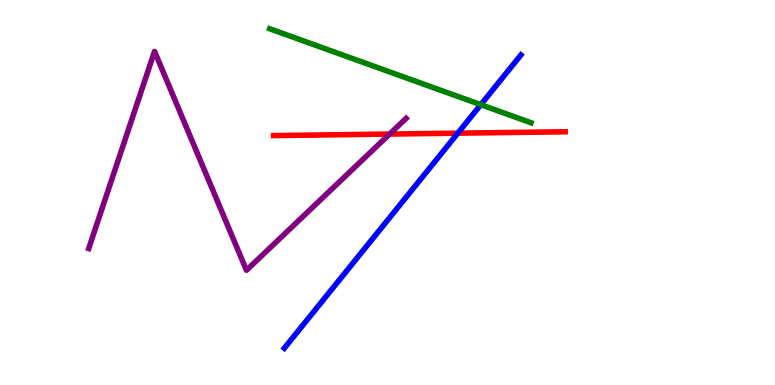[{'lines': ['blue', 'red'], 'intersections': [{'x': 5.91, 'y': 6.54}]}, {'lines': ['green', 'red'], 'intersections': []}, {'lines': ['purple', 'red'], 'intersections': [{'x': 5.03, 'y': 6.52}]}, {'lines': ['blue', 'green'], 'intersections': [{'x': 6.2, 'y': 7.28}]}, {'lines': ['blue', 'purple'], 'intersections': []}, {'lines': ['green', 'purple'], 'intersections': []}]